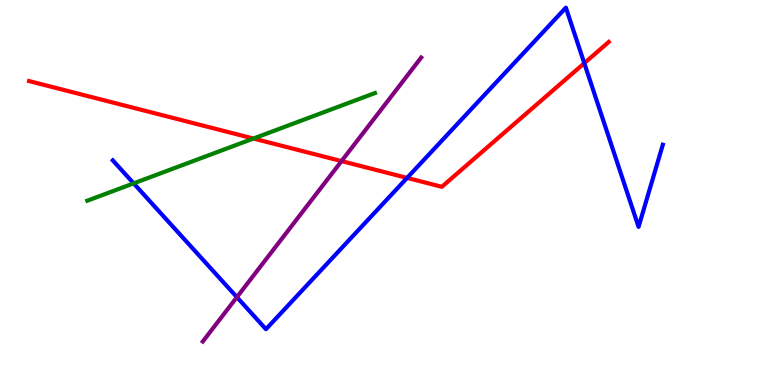[{'lines': ['blue', 'red'], 'intersections': [{'x': 5.25, 'y': 5.38}, {'x': 7.54, 'y': 8.36}]}, {'lines': ['green', 'red'], 'intersections': [{'x': 3.27, 'y': 6.4}]}, {'lines': ['purple', 'red'], 'intersections': [{'x': 4.41, 'y': 5.82}]}, {'lines': ['blue', 'green'], 'intersections': [{'x': 1.72, 'y': 5.24}]}, {'lines': ['blue', 'purple'], 'intersections': [{'x': 3.06, 'y': 2.28}]}, {'lines': ['green', 'purple'], 'intersections': []}]